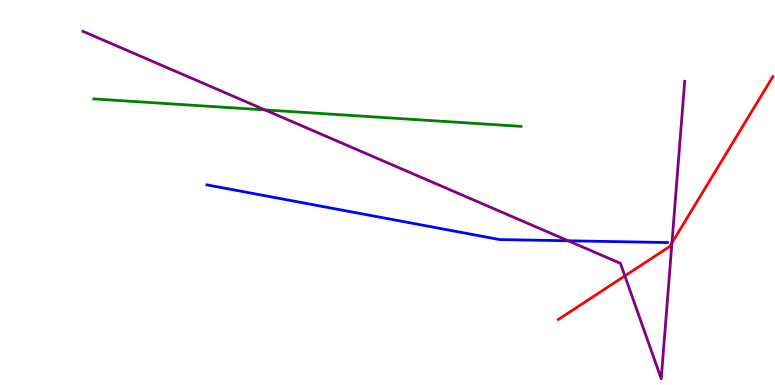[{'lines': ['blue', 'red'], 'intersections': []}, {'lines': ['green', 'red'], 'intersections': []}, {'lines': ['purple', 'red'], 'intersections': [{'x': 8.06, 'y': 2.83}, {'x': 8.67, 'y': 3.69}]}, {'lines': ['blue', 'green'], 'intersections': []}, {'lines': ['blue', 'purple'], 'intersections': [{'x': 7.33, 'y': 3.75}]}, {'lines': ['green', 'purple'], 'intersections': [{'x': 3.42, 'y': 7.15}]}]